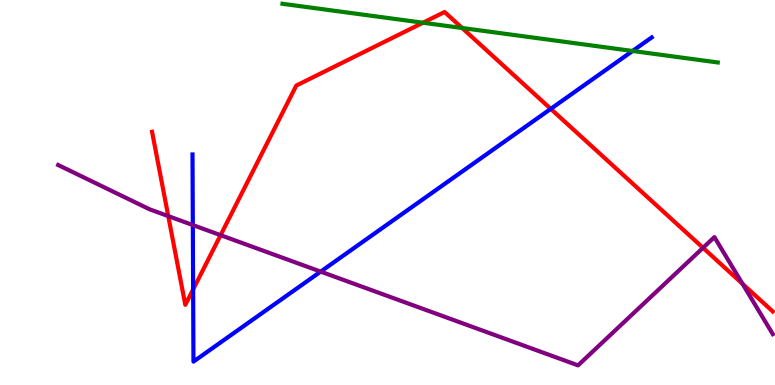[{'lines': ['blue', 'red'], 'intersections': [{'x': 2.49, 'y': 2.48}, {'x': 7.11, 'y': 7.17}]}, {'lines': ['green', 'red'], 'intersections': [{'x': 5.46, 'y': 9.41}, {'x': 5.96, 'y': 9.27}]}, {'lines': ['purple', 'red'], 'intersections': [{'x': 2.17, 'y': 4.39}, {'x': 2.85, 'y': 3.89}, {'x': 9.07, 'y': 3.56}, {'x': 9.58, 'y': 2.63}]}, {'lines': ['blue', 'green'], 'intersections': [{'x': 8.16, 'y': 8.68}]}, {'lines': ['blue', 'purple'], 'intersections': [{'x': 2.49, 'y': 4.15}, {'x': 4.14, 'y': 2.94}]}, {'lines': ['green', 'purple'], 'intersections': []}]